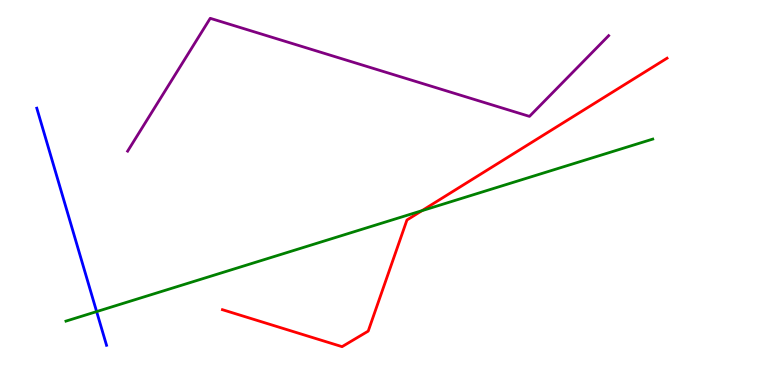[{'lines': ['blue', 'red'], 'intersections': []}, {'lines': ['green', 'red'], 'intersections': [{'x': 5.44, 'y': 4.53}]}, {'lines': ['purple', 'red'], 'intersections': []}, {'lines': ['blue', 'green'], 'intersections': [{'x': 1.25, 'y': 1.91}]}, {'lines': ['blue', 'purple'], 'intersections': []}, {'lines': ['green', 'purple'], 'intersections': []}]